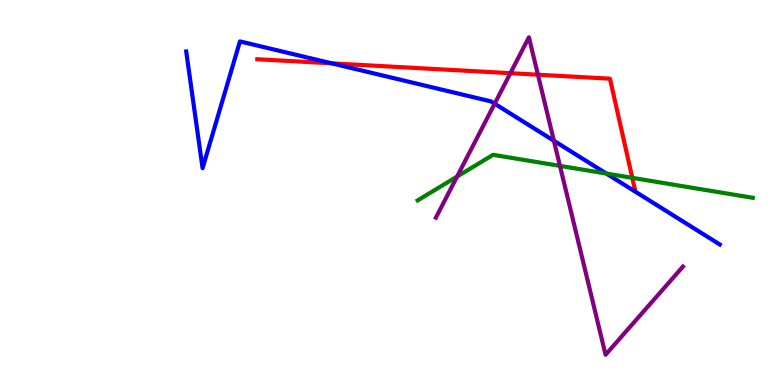[{'lines': ['blue', 'red'], 'intersections': [{'x': 4.28, 'y': 8.35}]}, {'lines': ['green', 'red'], 'intersections': [{'x': 8.16, 'y': 5.38}]}, {'lines': ['purple', 'red'], 'intersections': [{'x': 6.59, 'y': 8.1}, {'x': 6.94, 'y': 8.06}]}, {'lines': ['blue', 'green'], 'intersections': [{'x': 7.82, 'y': 5.49}]}, {'lines': ['blue', 'purple'], 'intersections': [{'x': 6.38, 'y': 7.31}, {'x': 7.15, 'y': 6.34}]}, {'lines': ['green', 'purple'], 'intersections': [{'x': 5.9, 'y': 5.41}, {'x': 7.23, 'y': 5.69}]}]